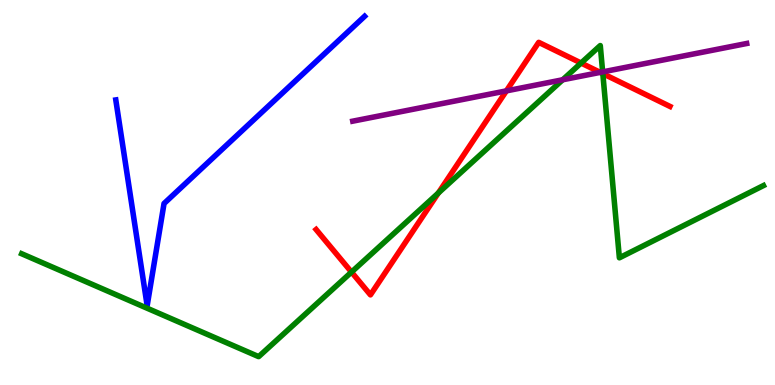[{'lines': ['blue', 'red'], 'intersections': []}, {'lines': ['green', 'red'], 'intersections': [{'x': 4.54, 'y': 2.93}, {'x': 5.66, 'y': 4.99}, {'x': 7.5, 'y': 8.36}, {'x': 7.78, 'y': 8.09}]}, {'lines': ['purple', 'red'], 'intersections': [{'x': 6.53, 'y': 7.64}, {'x': 7.74, 'y': 8.12}]}, {'lines': ['blue', 'green'], 'intersections': []}, {'lines': ['blue', 'purple'], 'intersections': []}, {'lines': ['green', 'purple'], 'intersections': [{'x': 7.26, 'y': 7.93}, {'x': 7.78, 'y': 8.13}]}]